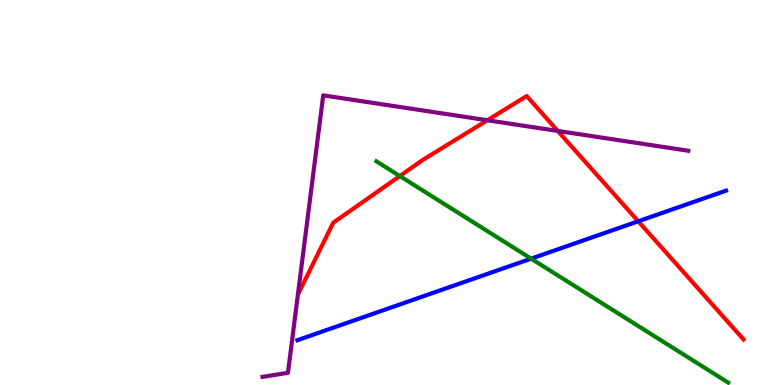[{'lines': ['blue', 'red'], 'intersections': [{'x': 8.24, 'y': 4.25}]}, {'lines': ['green', 'red'], 'intersections': [{'x': 5.16, 'y': 5.43}]}, {'lines': ['purple', 'red'], 'intersections': [{'x': 6.29, 'y': 6.88}, {'x': 7.2, 'y': 6.6}]}, {'lines': ['blue', 'green'], 'intersections': [{'x': 6.85, 'y': 3.28}]}, {'lines': ['blue', 'purple'], 'intersections': []}, {'lines': ['green', 'purple'], 'intersections': []}]